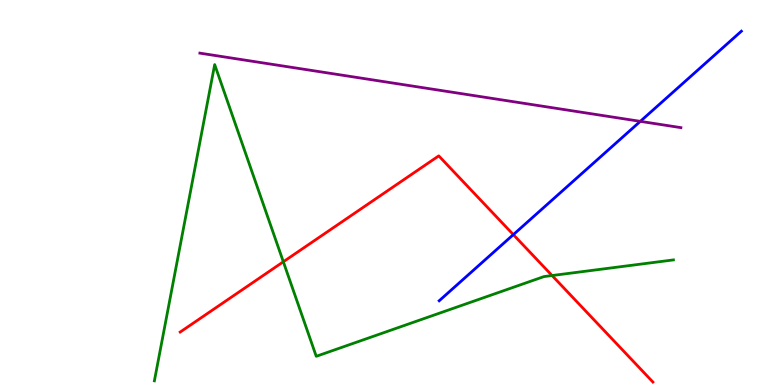[{'lines': ['blue', 'red'], 'intersections': [{'x': 6.62, 'y': 3.91}]}, {'lines': ['green', 'red'], 'intersections': [{'x': 3.66, 'y': 3.2}, {'x': 7.12, 'y': 2.84}]}, {'lines': ['purple', 'red'], 'intersections': []}, {'lines': ['blue', 'green'], 'intersections': []}, {'lines': ['blue', 'purple'], 'intersections': [{'x': 8.26, 'y': 6.85}]}, {'lines': ['green', 'purple'], 'intersections': []}]